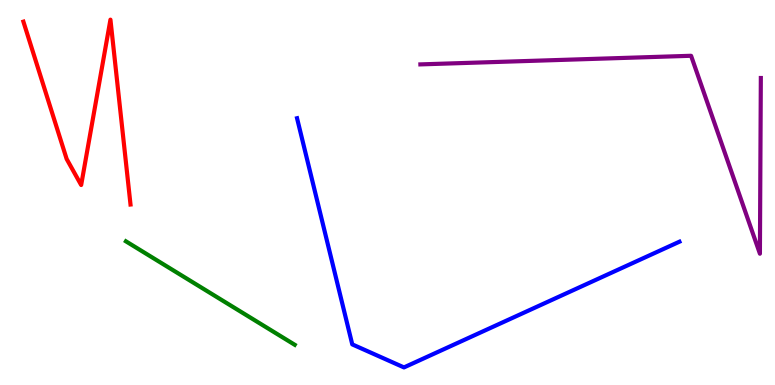[{'lines': ['blue', 'red'], 'intersections': []}, {'lines': ['green', 'red'], 'intersections': []}, {'lines': ['purple', 'red'], 'intersections': []}, {'lines': ['blue', 'green'], 'intersections': []}, {'lines': ['blue', 'purple'], 'intersections': []}, {'lines': ['green', 'purple'], 'intersections': []}]